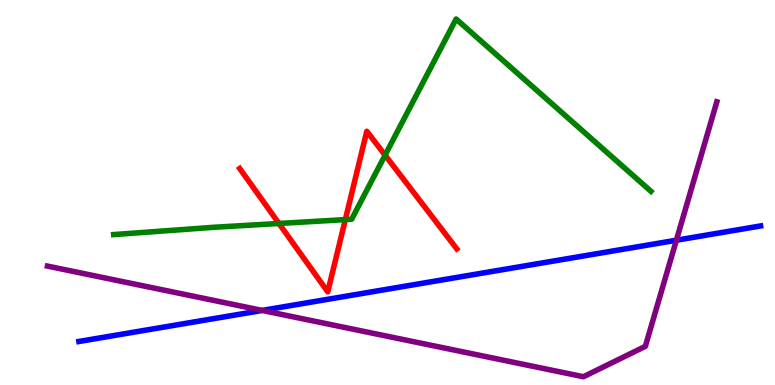[{'lines': ['blue', 'red'], 'intersections': []}, {'lines': ['green', 'red'], 'intersections': [{'x': 3.6, 'y': 4.2}, {'x': 4.46, 'y': 4.3}, {'x': 4.97, 'y': 5.97}]}, {'lines': ['purple', 'red'], 'intersections': []}, {'lines': ['blue', 'green'], 'intersections': []}, {'lines': ['blue', 'purple'], 'intersections': [{'x': 3.38, 'y': 1.94}, {'x': 8.73, 'y': 3.76}]}, {'lines': ['green', 'purple'], 'intersections': []}]